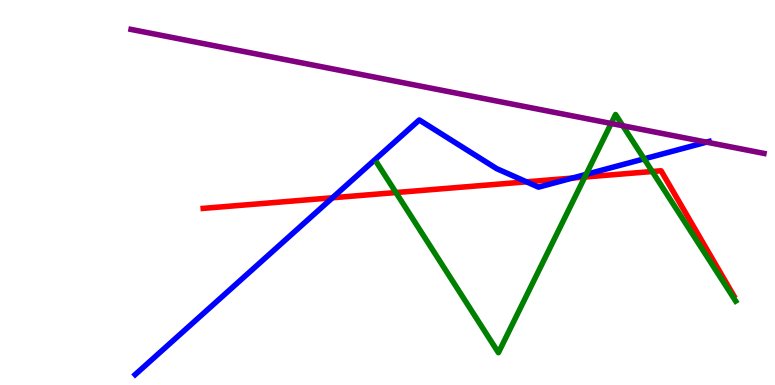[{'lines': ['blue', 'red'], 'intersections': [{'x': 4.29, 'y': 4.86}, {'x': 6.79, 'y': 5.28}, {'x': 7.39, 'y': 5.38}]}, {'lines': ['green', 'red'], 'intersections': [{'x': 5.11, 'y': 5.0}, {'x': 7.55, 'y': 5.4}, {'x': 8.42, 'y': 5.55}]}, {'lines': ['purple', 'red'], 'intersections': []}, {'lines': ['blue', 'green'], 'intersections': [{'x': 7.56, 'y': 5.47}, {'x': 8.31, 'y': 5.87}]}, {'lines': ['blue', 'purple'], 'intersections': [{'x': 9.12, 'y': 6.31}]}, {'lines': ['green', 'purple'], 'intersections': [{'x': 7.89, 'y': 6.79}, {'x': 8.04, 'y': 6.73}]}]